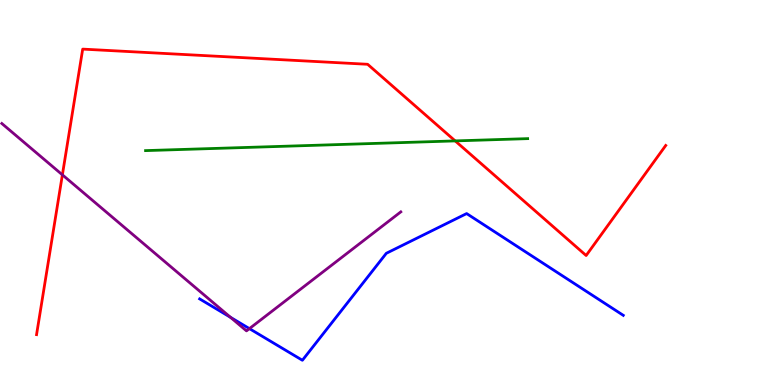[{'lines': ['blue', 'red'], 'intersections': []}, {'lines': ['green', 'red'], 'intersections': [{'x': 5.87, 'y': 6.34}]}, {'lines': ['purple', 'red'], 'intersections': [{'x': 0.805, 'y': 5.46}]}, {'lines': ['blue', 'green'], 'intersections': []}, {'lines': ['blue', 'purple'], 'intersections': [{'x': 2.97, 'y': 1.76}, {'x': 3.22, 'y': 1.46}]}, {'lines': ['green', 'purple'], 'intersections': []}]